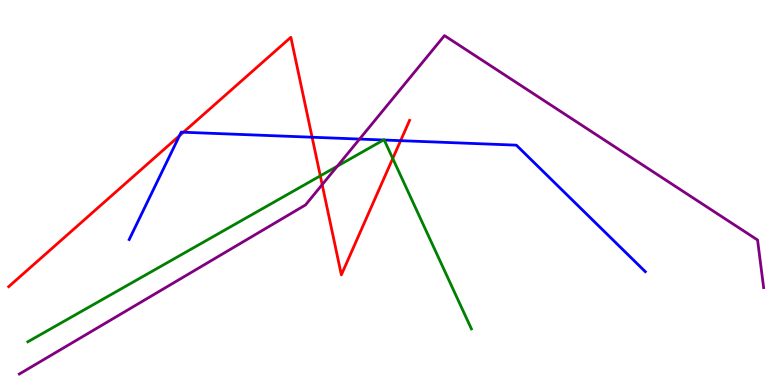[{'lines': ['blue', 'red'], 'intersections': [{'x': 2.32, 'y': 6.47}, {'x': 2.37, 'y': 6.57}, {'x': 4.03, 'y': 6.44}, {'x': 5.17, 'y': 6.35}]}, {'lines': ['green', 'red'], 'intersections': [{'x': 4.13, 'y': 5.43}, {'x': 5.07, 'y': 5.88}]}, {'lines': ['purple', 'red'], 'intersections': [{'x': 4.16, 'y': 5.2}]}, {'lines': ['blue', 'green'], 'intersections': [{'x': 4.95, 'y': 6.36}, {'x': 4.96, 'y': 6.36}]}, {'lines': ['blue', 'purple'], 'intersections': [{'x': 4.64, 'y': 6.39}]}, {'lines': ['green', 'purple'], 'intersections': [{'x': 4.35, 'y': 5.68}]}]